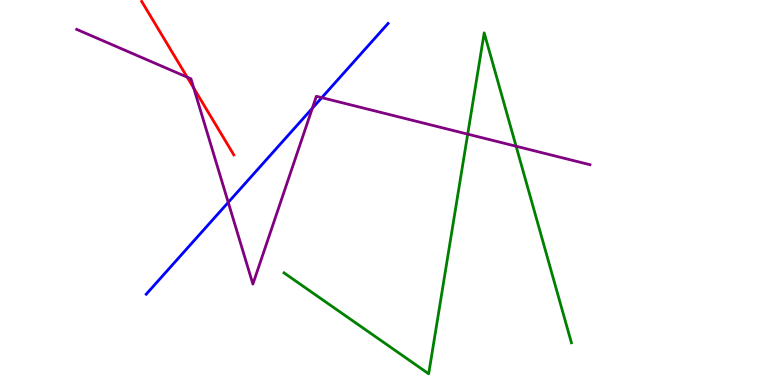[{'lines': ['blue', 'red'], 'intersections': []}, {'lines': ['green', 'red'], 'intersections': []}, {'lines': ['purple', 'red'], 'intersections': [{'x': 2.41, 'y': 8.0}, {'x': 2.5, 'y': 7.71}]}, {'lines': ['blue', 'green'], 'intersections': []}, {'lines': ['blue', 'purple'], 'intersections': [{'x': 2.95, 'y': 4.74}, {'x': 4.03, 'y': 7.19}, {'x': 4.15, 'y': 7.46}]}, {'lines': ['green', 'purple'], 'intersections': [{'x': 6.03, 'y': 6.52}, {'x': 6.66, 'y': 6.2}]}]